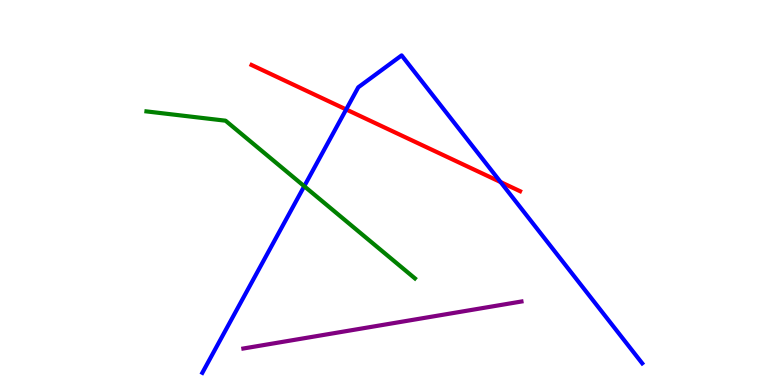[{'lines': ['blue', 'red'], 'intersections': [{'x': 4.47, 'y': 7.16}, {'x': 6.46, 'y': 5.27}]}, {'lines': ['green', 'red'], 'intersections': []}, {'lines': ['purple', 'red'], 'intersections': []}, {'lines': ['blue', 'green'], 'intersections': [{'x': 3.93, 'y': 5.16}]}, {'lines': ['blue', 'purple'], 'intersections': []}, {'lines': ['green', 'purple'], 'intersections': []}]